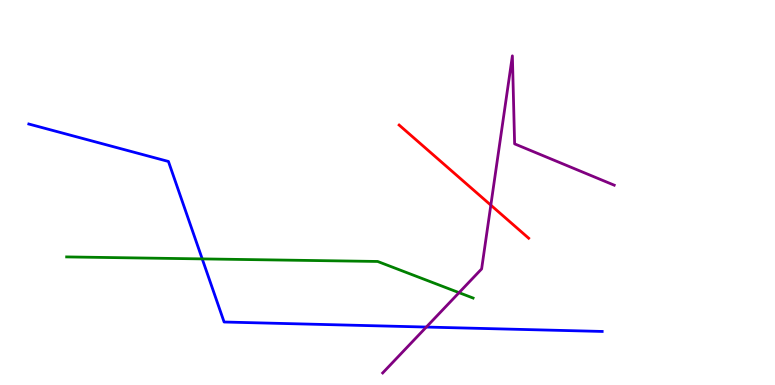[{'lines': ['blue', 'red'], 'intersections': []}, {'lines': ['green', 'red'], 'intersections': []}, {'lines': ['purple', 'red'], 'intersections': [{'x': 6.33, 'y': 4.67}]}, {'lines': ['blue', 'green'], 'intersections': [{'x': 2.61, 'y': 3.28}]}, {'lines': ['blue', 'purple'], 'intersections': [{'x': 5.5, 'y': 1.5}]}, {'lines': ['green', 'purple'], 'intersections': [{'x': 5.92, 'y': 2.4}]}]